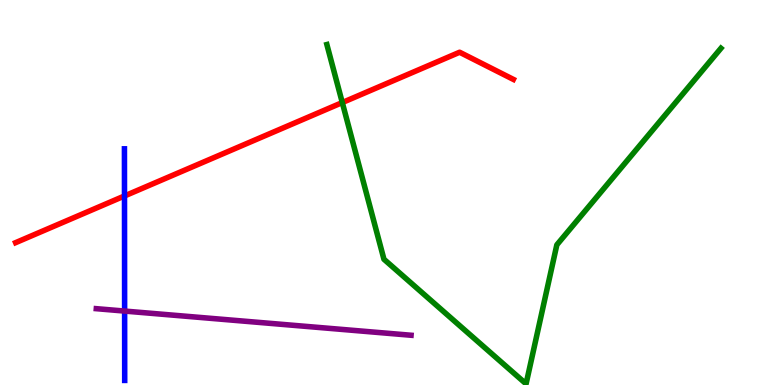[{'lines': ['blue', 'red'], 'intersections': [{'x': 1.61, 'y': 4.91}]}, {'lines': ['green', 'red'], 'intersections': [{'x': 4.42, 'y': 7.34}]}, {'lines': ['purple', 'red'], 'intersections': []}, {'lines': ['blue', 'green'], 'intersections': []}, {'lines': ['blue', 'purple'], 'intersections': [{'x': 1.61, 'y': 1.92}]}, {'lines': ['green', 'purple'], 'intersections': []}]